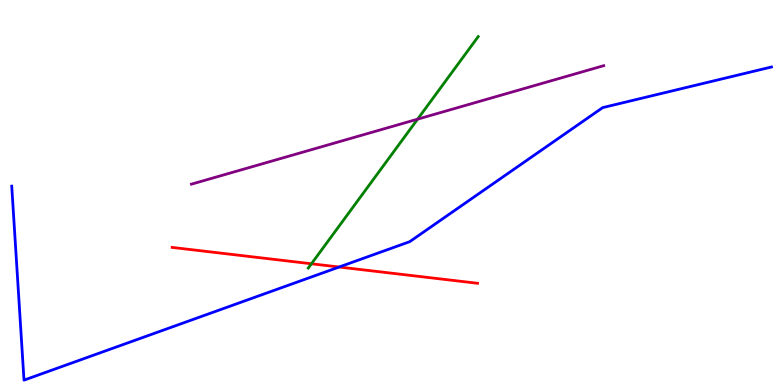[{'lines': ['blue', 'red'], 'intersections': [{'x': 4.38, 'y': 3.06}]}, {'lines': ['green', 'red'], 'intersections': [{'x': 4.02, 'y': 3.15}]}, {'lines': ['purple', 'red'], 'intersections': []}, {'lines': ['blue', 'green'], 'intersections': []}, {'lines': ['blue', 'purple'], 'intersections': []}, {'lines': ['green', 'purple'], 'intersections': [{'x': 5.39, 'y': 6.9}]}]